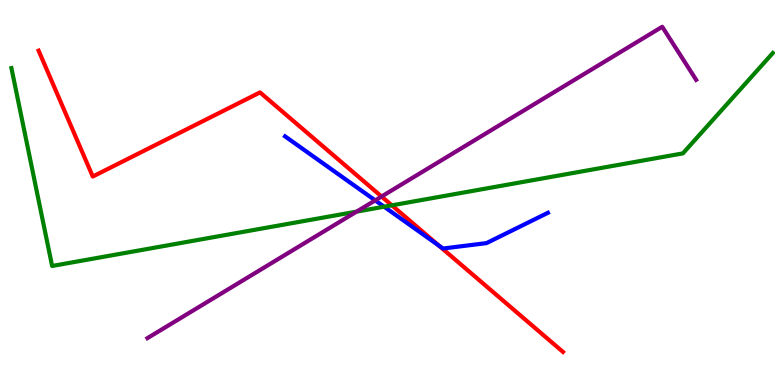[{'lines': ['blue', 'red'], 'intersections': [{'x': 5.66, 'y': 3.62}]}, {'lines': ['green', 'red'], 'intersections': [{'x': 5.06, 'y': 4.67}]}, {'lines': ['purple', 'red'], 'intersections': [{'x': 4.92, 'y': 4.9}]}, {'lines': ['blue', 'green'], 'intersections': [{'x': 4.96, 'y': 4.63}]}, {'lines': ['blue', 'purple'], 'intersections': [{'x': 4.84, 'y': 4.8}]}, {'lines': ['green', 'purple'], 'intersections': [{'x': 4.6, 'y': 4.5}]}]